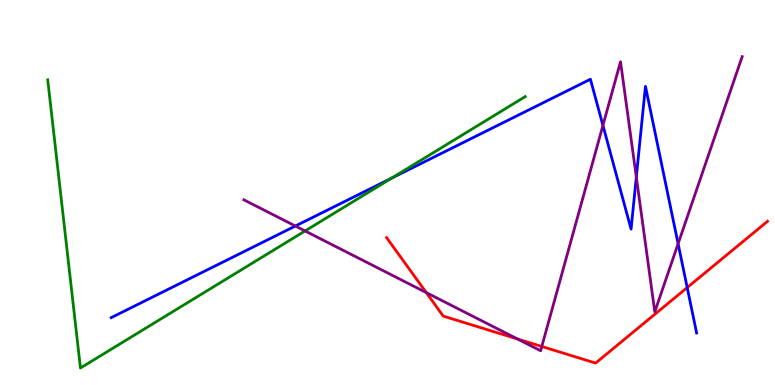[{'lines': ['blue', 'red'], 'intersections': [{'x': 8.87, 'y': 2.53}]}, {'lines': ['green', 'red'], 'intersections': []}, {'lines': ['purple', 'red'], 'intersections': [{'x': 5.5, 'y': 2.4}, {'x': 6.68, 'y': 1.2}, {'x': 6.99, 'y': 1.0}]}, {'lines': ['blue', 'green'], 'intersections': [{'x': 5.05, 'y': 5.37}]}, {'lines': ['blue', 'purple'], 'intersections': [{'x': 3.81, 'y': 4.13}, {'x': 7.78, 'y': 6.74}, {'x': 8.21, 'y': 5.4}, {'x': 8.75, 'y': 3.67}]}, {'lines': ['green', 'purple'], 'intersections': [{'x': 3.94, 'y': 4.0}]}]